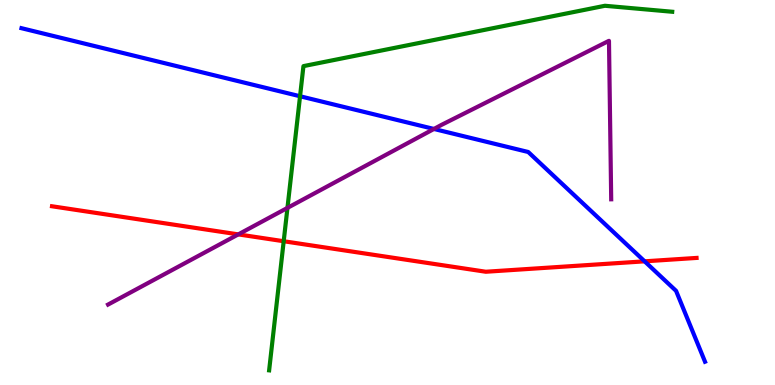[{'lines': ['blue', 'red'], 'intersections': [{'x': 8.32, 'y': 3.21}]}, {'lines': ['green', 'red'], 'intersections': [{'x': 3.66, 'y': 3.73}]}, {'lines': ['purple', 'red'], 'intersections': [{'x': 3.07, 'y': 3.91}]}, {'lines': ['blue', 'green'], 'intersections': [{'x': 3.87, 'y': 7.5}]}, {'lines': ['blue', 'purple'], 'intersections': [{'x': 5.6, 'y': 6.65}]}, {'lines': ['green', 'purple'], 'intersections': [{'x': 3.71, 'y': 4.6}]}]